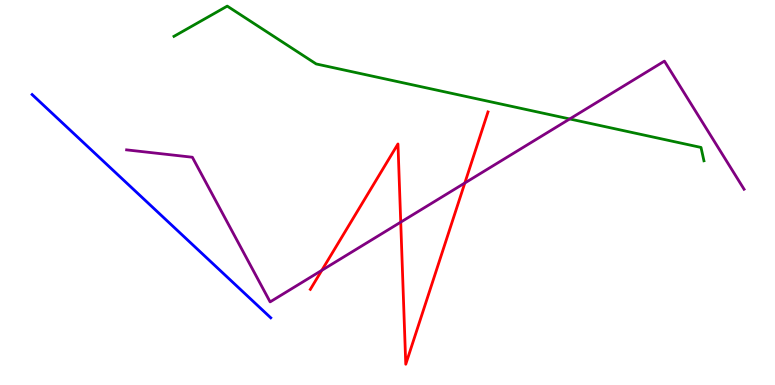[{'lines': ['blue', 'red'], 'intersections': []}, {'lines': ['green', 'red'], 'intersections': []}, {'lines': ['purple', 'red'], 'intersections': [{'x': 4.15, 'y': 2.98}, {'x': 5.17, 'y': 4.23}, {'x': 6.0, 'y': 5.25}]}, {'lines': ['blue', 'green'], 'intersections': []}, {'lines': ['blue', 'purple'], 'intersections': []}, {'lines': ['green', 'purple'], 'intersections': [{'x': 7.35, 'y': 6.91}]}]